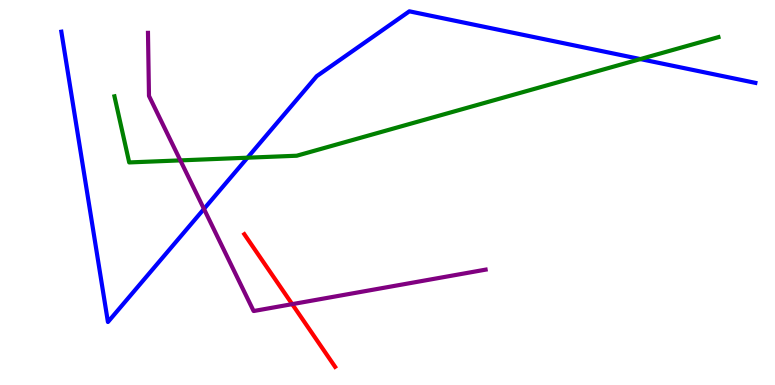[{'lines': ['blue', 'red'], 'intersections': []}, {'lines': ['green', 'red'], 'intersections': []}, {'lines': ['purple', 'red'], 'intersections': [{'x': 3.77, 'y': 2.1}]}, {'lines': ['blue', 'green'], 'intersections': [{'x': 3.19, 'y': 5.9}, {'x': 8.26, 'y': 8.47}]}, {'lines': ['blue', 'purple'], 'intersections': [{'x': 2.63, 'y': 4.57}]}, {'lines': ['green', 'purple'], 'intersections': [{'x': 2.33, 'y': 5.83}]}]